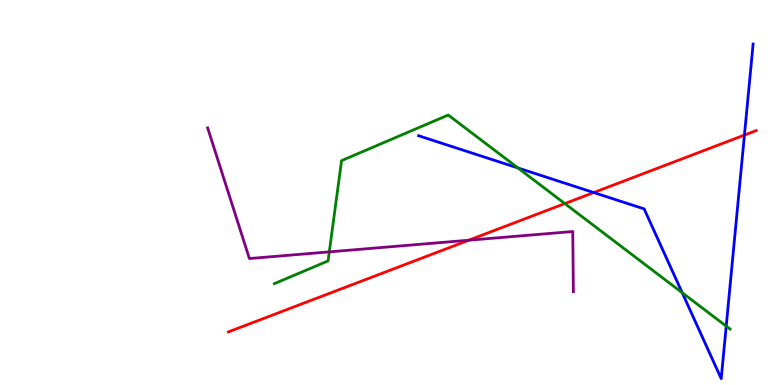[{'lines': ['blue', 'red'], 'intersections': [{'x': 7.66, 'y': 5.0}, {'x': 9.61, 'y': 6.49}]}, {'lines': ['green', 'red'], 'intersections': [{'x': 7.29, 'y': 4.71}]}, {'lines': ['purple', 'red'], 'intersections': [{'x': 6.05, 'y': 3.76}]}, {'lines': ['blue', 'green'], 'intersections': [{'x': 6.68, 'y': 5.64}, {'x': 8.8, 'y': 2.4}, {'x': 9.37, 'y': 1.53}]}, {'lines': ['blue', 'purple'], 'intersections': []}, {'lines': ['green', 'purple'], 'intersections': [{'x': 4.25, 'y': 3.46}]}]